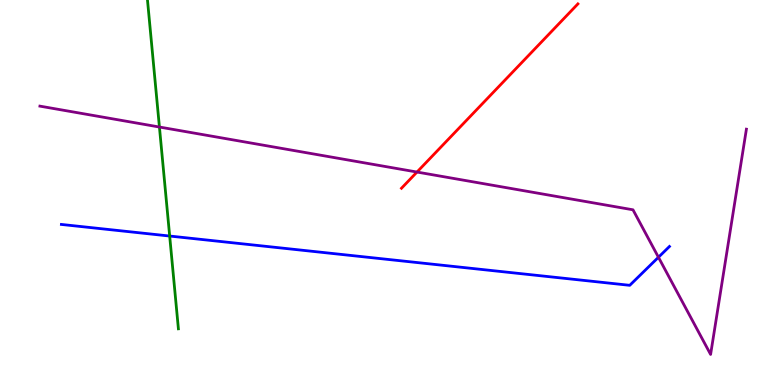[{'lines': ['blue', 'red'], 'intersections': []}, {'lines': ['green', 'red'], 'intersections': []}, {'lines': ['purple', 'red'], 'intersections': [{'x': 5.38, 'y': 5.53}]}, {'lines': ['blue', 'green'], 'intersections': [{'x': 2.19, 'y': 3.87}]}, {'lines': ['blue', 'purple'], 'intersections': [{'x': 8.5, 'y': 3.32}]}, {'lines': ['green', 'purple'], 'intersections': [{'x': 2.06, 'y': 6.7}]}]